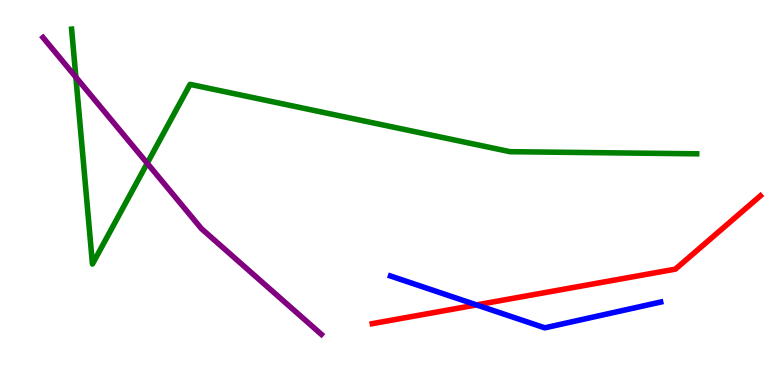[{'lines': ['blue', 'red'], 'intersections': [{'x': 6.15, 'y': 2.08}]}, {'lines': ['green', 'red'], 'intersections': []}, {'lines': ['purple', 'red'], 'intersections': []}, {'lines': ['blue', 'green'], 'intersections': []}, {'lines': ['blue', 'purple'], 'intersections': []}, {'lines': ['green', 'purple'], 'intersections': [{'x': 0.979, 'y': 8.0}, {'x': 1.9, 'y': 5.76}]}]